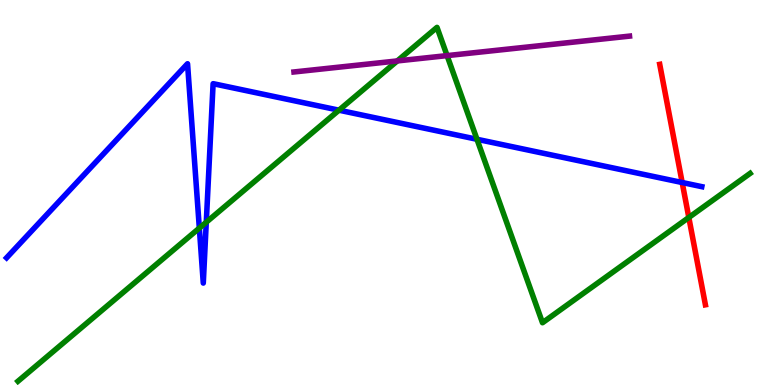[{'lines': ['blue', 'red'], 'intersections': [{'x': 8.8, 'y': 5.26}]}, {'lines': ['green', 'red'], 'intersections': [{'x': 8.89, 'y': 4.35}]}, {'lines': ['purple', 'red'], 'intersections': []}, {'lines': ['blue', 'green'], 'intersections': [{'x': 2.57, 'y': 4.08}, {'x': 2.66, 'y': 4.23}, {'x': 4.37, 'y': 7.14}, {'x': 6.15, 'y': 6.38}]}, {'lines': ['blue', 'purple'], 'intersections': []}, {'lines': ['green', 'purple'], 'intersections': [{'x': 5.13, 'y': 8.42}, {'x': 5.77, 'y': 8.56}]}]